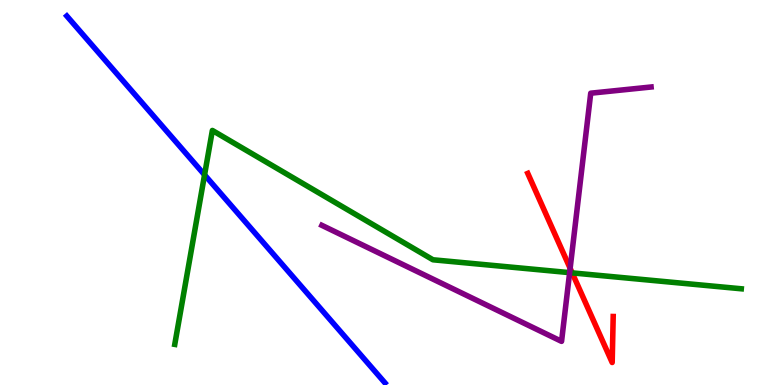[{'lines': ['blue', 'red'], 'intersections': []}, {'lines': ['green', 'red'], 'intersections': [{'x': 7.38, 'y': 2.91}]}, {'lines': ['purple', 'red'], 'intersections': [{'x': 7.36, 'y': 3.03}]}, {'lines': ['blue', 'green'], 'intersections': [{'x': 2.64, 'y': 5.46}]}, {'lines': ['blue', 'purple'], 'intersections': []}, {'lines': ['green', 'purple'], 'intersections': [{'x': 7.35, 'y': 2.92}]}]